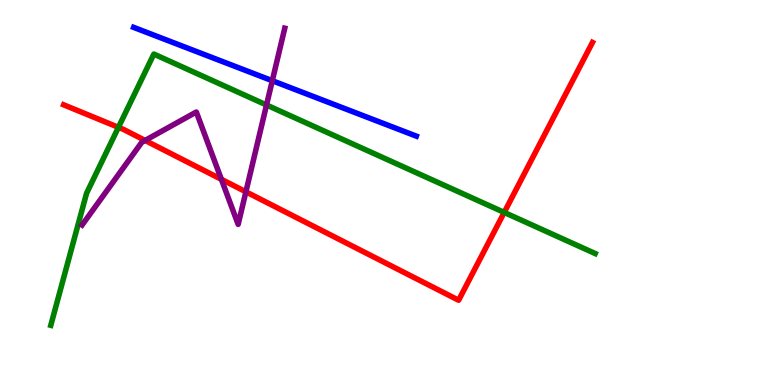[{'lines': ['blue', 'red'], 'intersections': []}, {'lines': ['green', 'red'], 'intersections': [{'x': 1.53, 'y': 6.69}, {'x': 6.51, 'y': 4.48}]}, {'lines': ['purple', 'red'], 'intersections': [{'x': 1.87, 'y': 6.35}, {'x': 2.86, 'y': 5.34}, {'x': 3.17, 'y': 5.02}]}, {'lines': ['blue', 'green'], 'intersections': []}, {'lines': ['blue', 'purple'], 'intersections': [{'x': 3.51, 'y': 7.9}]}, {'lines': ['green', 'purple'], 'intersections': [{'x': 3.44, 'y': 7.27}]}]